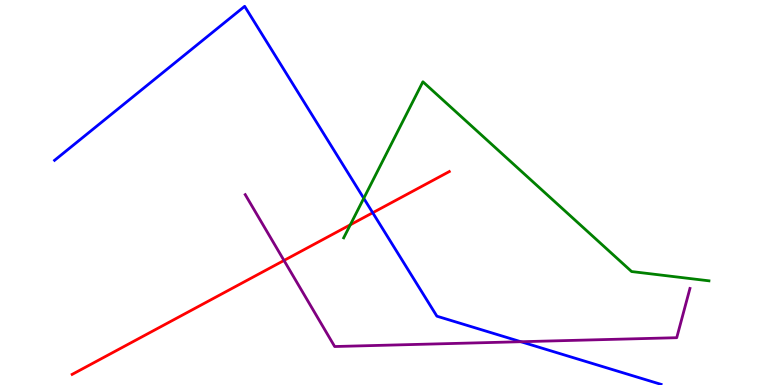[{'lines': ['blue', 'red'], 'intersections': [{'x': 4.81, 'y': 4.47}]}, {'lines': ['green', 'red'], 'intersections': [{'x': 4.52, 'y': 4.16}]}, {'lines': ['purple', 'red'], 'intersections': [{'x': 3.66, 'y': 3.23}]}, {'lines': ['blue', 'green'], 'intersections': [{'x': 4.69, 'y': 4.85}]}, {'lines': ['blue', 'purple'], 'intersections': [{'x': 6.72, 'y': 1.12}]}, {'lines': ['green', 'purple'], 'intersections': []}]